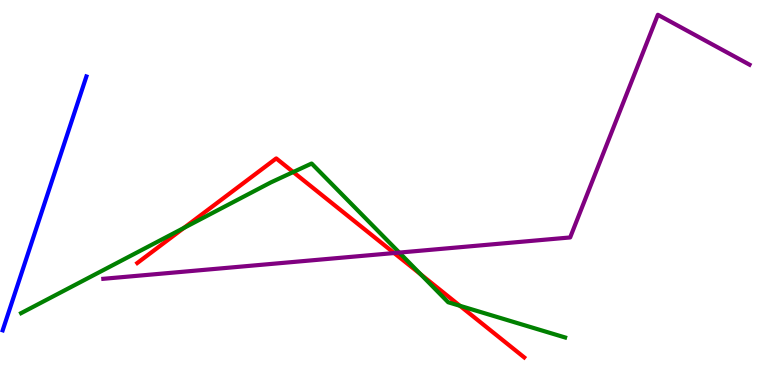[{'lines': ['blue', 'red'], 'intersections': []}, {'lines': ['green', 'red'], 'intersections': [{'x': 2.37, 'y': 4.08}, {'x': 3.78, 'y': 5.53}, {'x': 5.43, 'y': 2.87}, {'x': 5.93, 'y': 2.06}]}, {'lines': ['purple', 'red'], 'intersections': [{'x': 5.09, 'y': 3.43}]}, {'lines': ['blue', 'green'], 'intersections': []}, {'lines': ['blue', 'purple'], 'intersections': []}, {'lines': ['green', 'purple'], 'intersections': [{'x': 5.15, 'y': 3.44}]}]